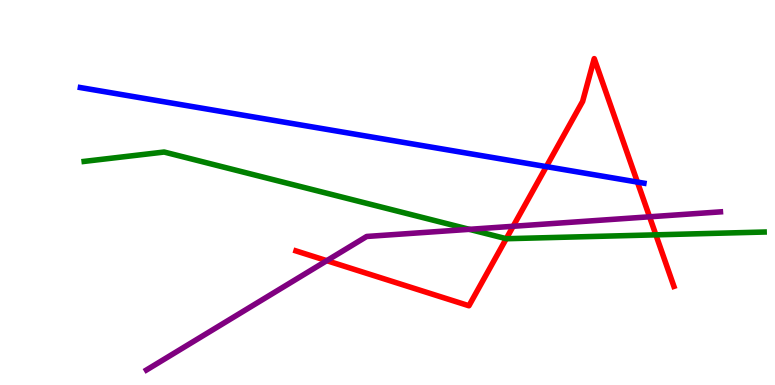[{'lines': ['blue', 'red'], 'intersections': [{'x': 7.05, 'y': 5.67}, {'x': 8.22, 'y': 5.27}]}, {'lines': ['green', 'red'], 'intersections': [{'x': 6.53, 'y': 3.8}, {'x': 8.46, 'y': 3.9}]}, {'lines': ['purple', 'red'], 'intersections': [{'x': 4.22, 'y': 3.23}, {'x': 6.62, 'y': 4.12}, {'x': 8.38, 'y': 4.37}]}, {'lines': ['blue', 'green'], 'intersections': []}, {'lines': ['blue', 'purple'], 'intersections': []}, {'lines': ['green', 'purple'], 'intersections': [{'x': 6.06, 'y': 4.04}]}]